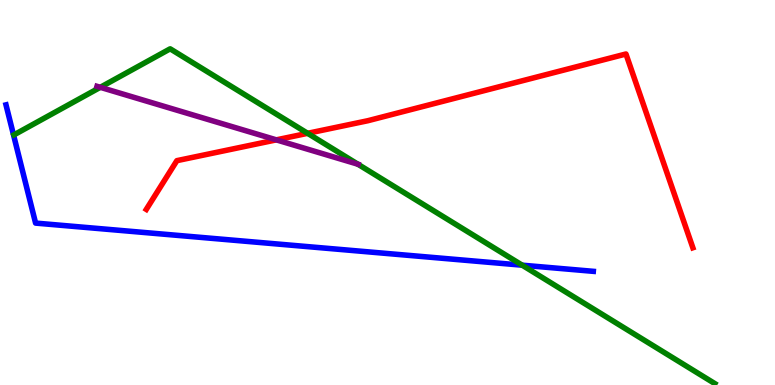[{'lines': ['blue', 'red'], 'intersections': []}, {'lines': ['green', 'red'], 'intersections': [{'x': 3.97, 'y': 6.54}]}, {'lines': ['purple', 'red'], 'intersections': [{'x': 3.57, 'y': 6.37}]}, {'lines': ['blue', 'green'], 'intersections': [{'x': 6.74, 'y': 3.11}]}, {'lines': ['blue', 'purple'], 'intersections': []}, {'lines': ['green', 'purple'], 'intersections': [{'x': 1.29, 'y': 7.73}, {'x': 4.62, 'y': 5.73}]}]